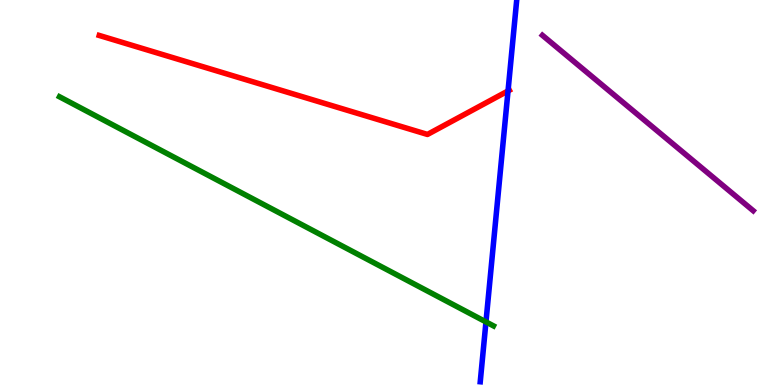[{'lines': ['blue', 'red'], 'intersections': [{'x': 6.56, 'y': 7.64}]}, {'lines': ['green', 'red'], 'intersections': []}, {'lines': ['purple', 'red'], 'intersections': []}, {'lines': ['blue', 'green'], 'intersections': [{'x': 6.27, 'y': 1.64}]}, {'lines': ['blue', 'purple'], 'intersections': []}, {'lines': ['green', 'purple'], 'intersections': []}]